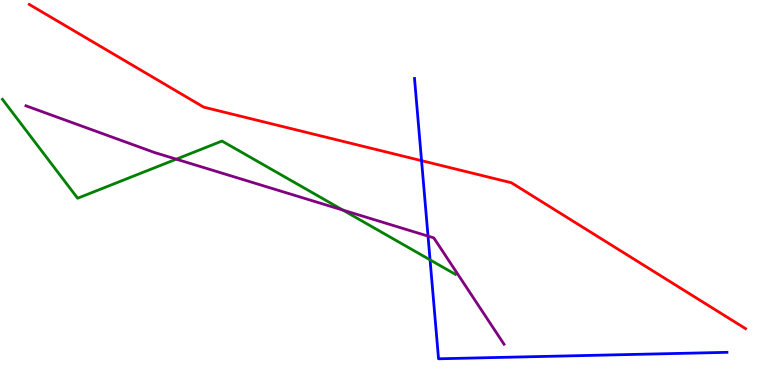[{'lines': ['blue', 'red'], 'intersections': [{'x': 5.44, 'y': 5.83}]}, {'lines': ['green', 'red'], 'intersections': []}, {'lines': ['purple', 'red'], 'intersections': []}, {'lines': ['blue', 'green'], 'intersections': [{'x': 5.55, 'y': 3.25}]}, {'lines': ['blue', 'purple'], 'intersections': [{'x': 5.52, 'y': 3.87}]}, {'lines': ['green', 'purple'], 'intersections': [{'x': 2.27, 'y': 5.87}, {'x': 4.42, 'y': 4.54}]}]